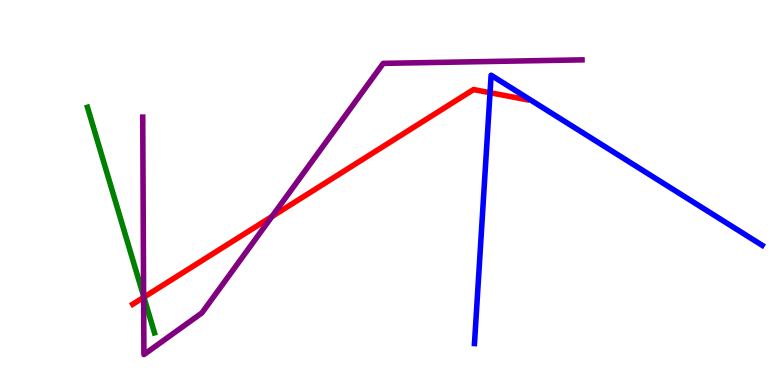[{'lines': ['blue', 'red'], 'intersections': [{'x': 6.32, 'y': 7.59}]}, {'lines': ['green', 'red'], 'intersections': [{'x': 1.86, 'y': 2.28}]}, {'lines': ['purple', 'red'], 'intersections': [{'x': 1.85, 'y': 2.28}, {'x': 3.51, 'y': 4.38}]}, {'lines': ['blue', 'green'], 'intersections': []}, {'lines': ['blue', 'purple'], 'intersections': []}, {'lines': ['green', 'purple'], 'intersections': [{'x': 1.85, 'y': 2.3}]}]